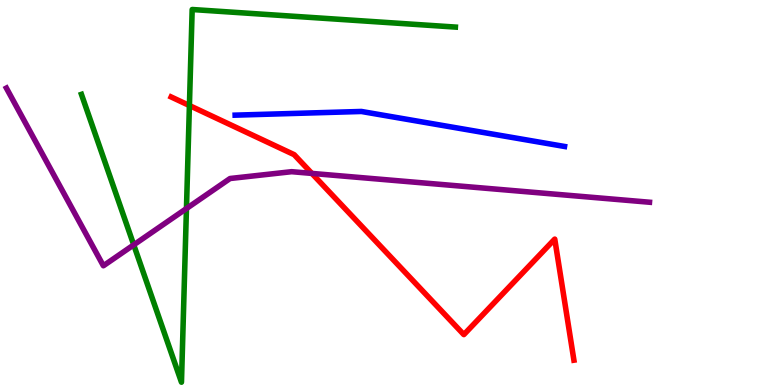[{'lines': ['blue', 'red'], 'intersections': []}, {'lines': ['green', 'red'], 'intersections': [{'x': 2.44, 'y': 7.26}]}, {'lines': ['purple', 'red'], 'intersections': [{'x': 4.02, 'y': 5.5}]}, {'lines': ['blue', 'green'], 'intersections': []}, {'lines': ['blue', 'purple'], 'intersections': []}, {'lines': ['green', 'purple'], 'intersections': [{'x': 1.73, 'y': 3.64}, {'x': 2.41, 'y': 4.58}]}]